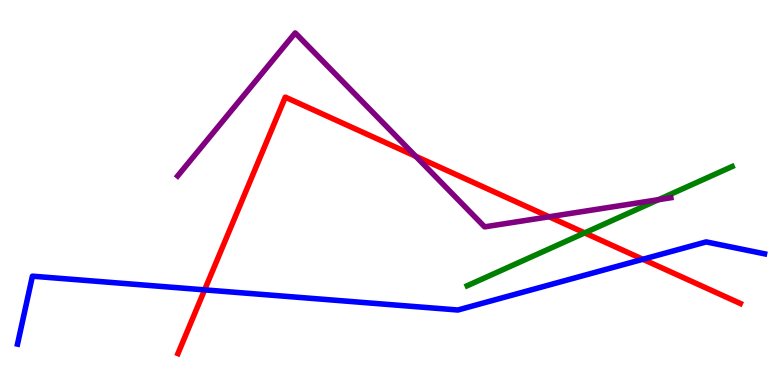[{'lines': ['blue', 'red'], 'intersections': [{'x': 2.64, 'y': 2.47}, {'x': 8.29, 'y': 3.27}]}, {'lines': ['green', 'red'], 'intersections': [{'x': 7.54, 'y': 3.95}]}, {'lines': ['purple', 'red'], 'intersections': [{'x': 5.36, 'y': 5.94}, {'x': 7.09, 'y': 4.37}]}, {'lines': ['blue', 'green'], 'intersections': []}, {'lines': ['blue', 'purple'], 'intersections': []}, {'lines': ['green', 'purple'], 'intersections': [{'x': 8.5, 'y': 4.81}]}]